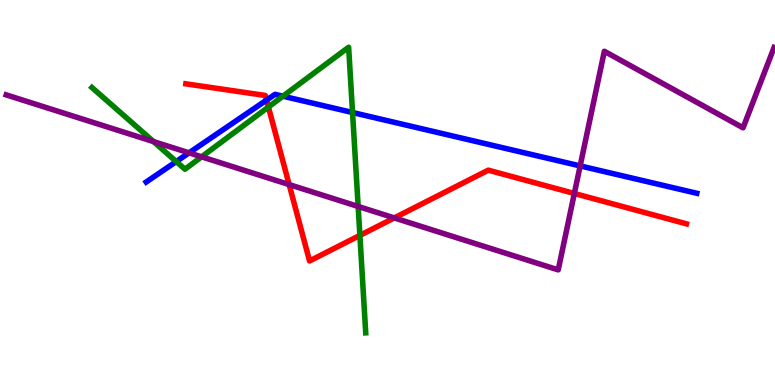[{'lines': ['blue', 'red'], 'intersections': [{'x': 3.44, 'y': 7.4}]}, {'lines': ['green', 'red'], 'intersections': [{'x': 3.46, 'y': 7.22}, {'x': 4.64, 'y': 3.89}]}, {'lines': ['purple', 'red'], 'intersections': [{'x': 3.73, 'y': 5.21}, {'x': 5.09, 'y': 4.34}, {'x': 7.41, 'y': 4.97}]}, {'lines': ['blue', 'green'], 'intersections': [{'x': 2.27, 'y': 5.8}, {'x': 3.65, 'y': 7.5}, {'x': 4.55, 'y': 7.08}]}, {'lines': ['blue', 'purple'], 'intersections': [{'x': 2.44, 'y': 6.03}, {'x': 7.49, 'y': 5.69}]}, {'lines': ['green', 'purple'], 'intersections': [{'x': 1.98, 'y': 6.32}, {'x': 2.6, 'y': 5.93}, {'x': 4.62, 'y': 4.64}]}]